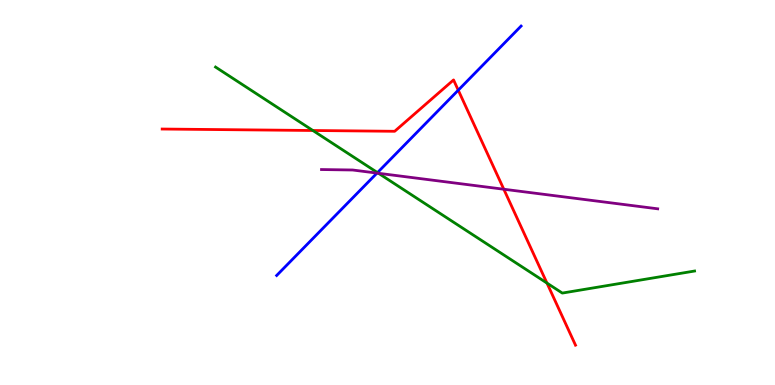[{'lines': ['blue', 'red'], 'intersections': [{'x': 5.91, 'y': 7.66}]}, {'lines': ['green', 'red'], 'intersections': [{'x': 4.04, 'y': 6.61}, {'x': 7.06, 'y': 2.65}]}, {'lines': ['purple', 'red'], 'intersections': [{'x': 6.5, 'y': 5.08}]}, {'lines': ['blue', 'green'], 'intersections': [{'x': 4.87, 'y': 5.52}]}, {'lines': ['blue', 'purple'], 'intersections': [{'x': 4.86, 'y': 5.5}]}, {'lines': ['green', 'purple'], 'intersections': [{'x': 4.88, 'y': 5.5}]}]